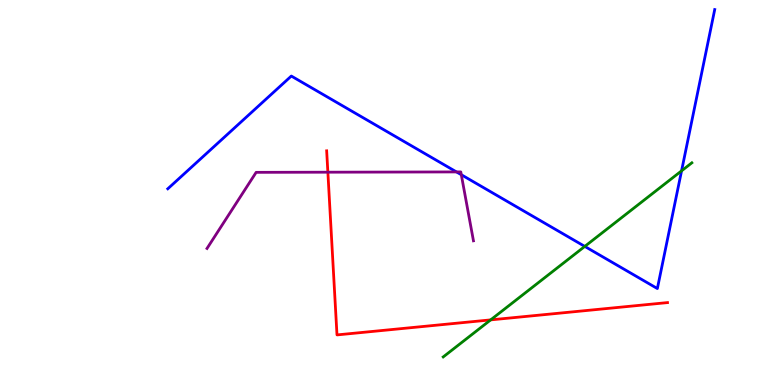[{'lines': ['blue', 'red'], 'intersections': []}, {'lines': ['green', 'red'], 'intersections': [{'x': 6.33, 'y': 1.69}]}, {'lines': ['purple', 'red'], 'intersections': [{'x': 4.23, 'y': 5.53}]}, {'lines': ['blue', 'green'], 'intersections': [{'x': 7.55, 'y': 3.6}, {'x': 8.79, 'y': 5.56}]}, {'lines': ['blue', 'purple'], 'intersections': [{'x': 5.89, 'y': 5.53}, {'x': 5.95, 'y': 5.46}]}, {'lines': ['green', 'purple'], 'intersections': []}]